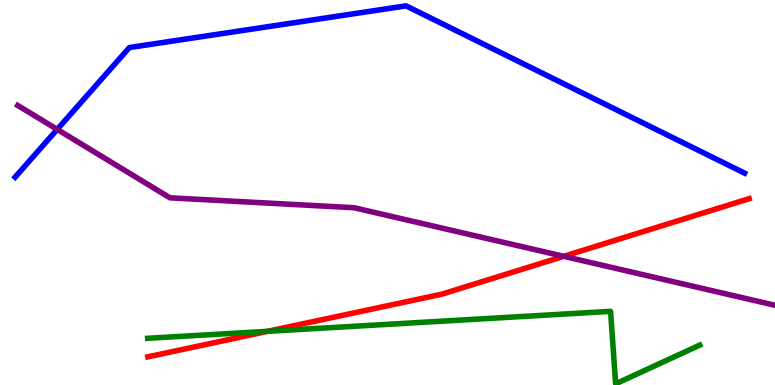[{'lines': ['blue', 'red'], 'intersections': []}, {'lines': ['green', 'red'], 'intersections': [{'x': 3.45, 'y': 1.39}]}, {'lines': ['purple', 'red'], 'intersections': [{'x': 7.27, 'y': 3.34}]}, {'lines': ['blue', 'green'], 'intersections': []}, {'lines': ['blue', 'purple'], 'intersections': [{'x': 0.738, 'y': 6.64}]}, {'lines': ['green', 'purple'], 'intersections': []}]